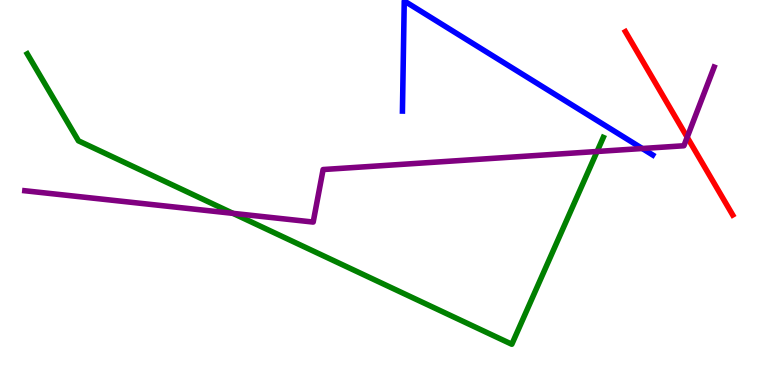[{'lines': ['blue', 'red'], 'intersections': []}, {'lines': ['green', 'red'], 'intersections': []}, {'lines': ['purple', 'red'], 'intersections': [{'x': 8.87, 'y': 6.44}]}, {'lines': ['blue', 'green'], 'intersections': []}, {'lines': ['blue', 'purple'], 'intersections': [{'x': 8.29, 'y': 6.14}]}, {'lines': ['green', 'purple'], 'intersections': [{'x': 3.01, 'y': 4.46}, {'x': 7.7, 'y': 6.07}]}]